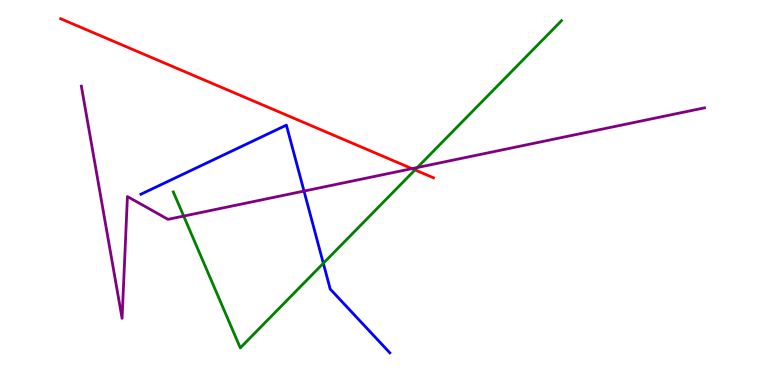[{'lines': ['blue', 'red'], 'intersections': []}, {'lines': ['green', 'red'], 'intersections': [{'x': 5.35, 'y': 5.59}]}, {'lines': ['purple', 'red'], 'intersections': [{'x': 5.32, 'y': 5.62}]}, {'lines': ['blue', 'green'], 'intersections': [{'x': 4.17, 'y': 3.16}]}, {'lines': ['blue', 'purple'], 'intersections': [{'x': 3.92, 'y': 5.04}]}, {'lines': ['green', 'purple'], 'intersections': [{'x': 2.37, 'y': 4.39}, {'x': 5.39, 'y': 5.65}]}]